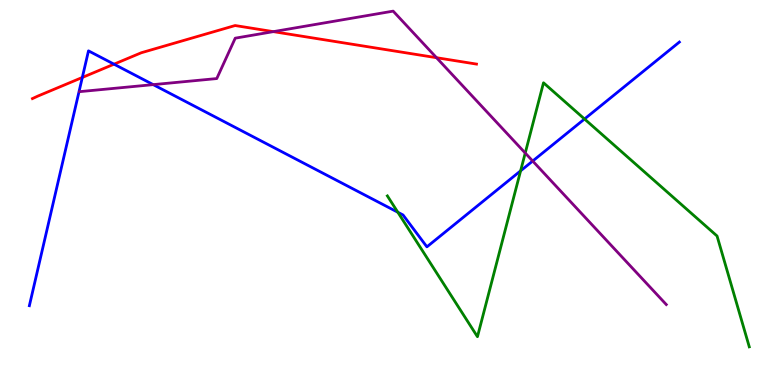[{'lines': ['blue', 'red'], 'intersections': [{'x': 1.06, 'y': 7.99}, {'x': 1.47, 'y': 8.33}]}, {'lines': ['green', 'red'], 'intersections': []}, {'lines': ['purple', 'red'], 'intersections': [{'x': 3.53, 'y': 9.18}, {'x': 5.63, 'y': 8.5}]}, {'lines': ['blue', 'green'], 'intersections': [{'x': 5.13, 'y': 4.49}, {'x': 6.72, 'y': 5.56}, {'x': 7.54, 'y': 6.91}]}, {'lines': ['blue', 'purple'], 'intersections': [{'x': 1.98, 'y': 7.8}, {'x': 6.87, 'y': 5.82}]}, {'lines': ['green', 'purple'], 'intersections': [{'x': 6.78, 'y': 6.03}]}]